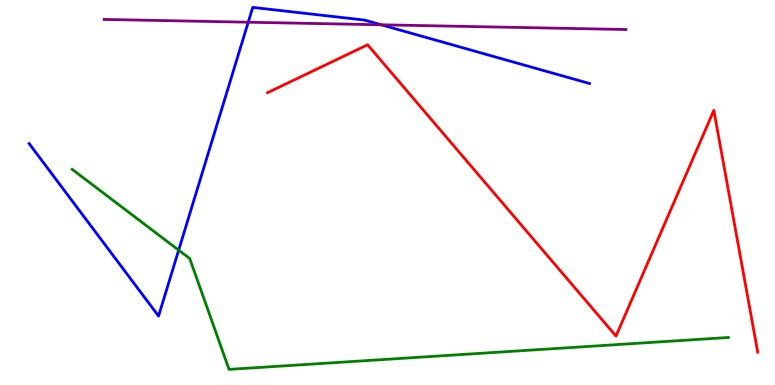[{'lines': ['blue', 'red'], 'intersections': []}, {'lines': ['green', 'red'], 'intersections': []}, {'lines': ['purple', 'red'], 'intersections': []}, {'lines': ['blue', 'green'], 'intersections': [{'x': 2.31, 'y': 3.5}]}, {'lines': ['blue', 'purple'], 'intersections': [{'x': 3.2, 'y': 9.42}, {'x': 4.92, 'y': 9.36}]}, {'lines': ['green', 'purple'], 'intersections': []}]